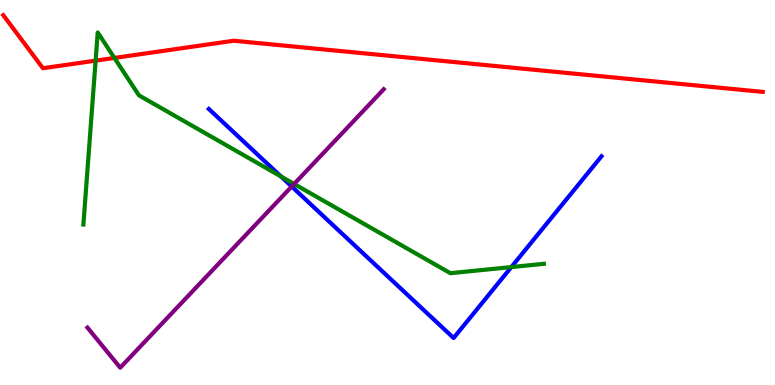[{'lines': ['blue', 'red'], 'intersections': []}, {'lines': ['green', 'red'], 'intersections': [{'x': 1.23, 'y': 8.42}, {'x': 1.48, 'y': 8.5}]}, {'lines': ['purple', 'red'], 'intersections': []}, {'lines': ['blue', 'green'], 'intersections': [{'x': 3.62, 'y': 5.42}, {'x': 6.6, 'y': 3.06}]}, {'lines': ['blue', 'purple'], 'intersections': [{'x': 3.76, 'y': 5.16}]}, {'lines': ['green', 'purple'], 'intersections': [{'x': 3.79, 'y': 5.22}]}]